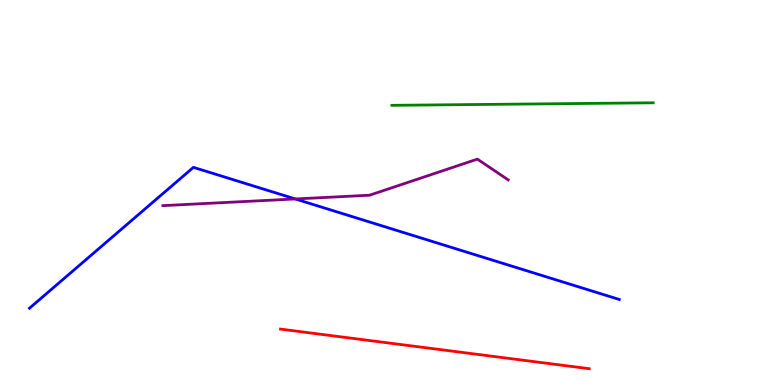[{'lines': ['blue', 'red'], 'intersections': []}, {'lines': ['green', 'red'], 'intersections': []}, {'lines': ['purple', 'red'], 'intersections': []}, {'lines': ['blue', 'green'], 'intersections': []}, {'lines': ['blue', 'purple'], 'intersections': [{'x': 3.81, 'y': 4.83}]}, {'lines': ['green', 'purple'], 'intersections': []}]